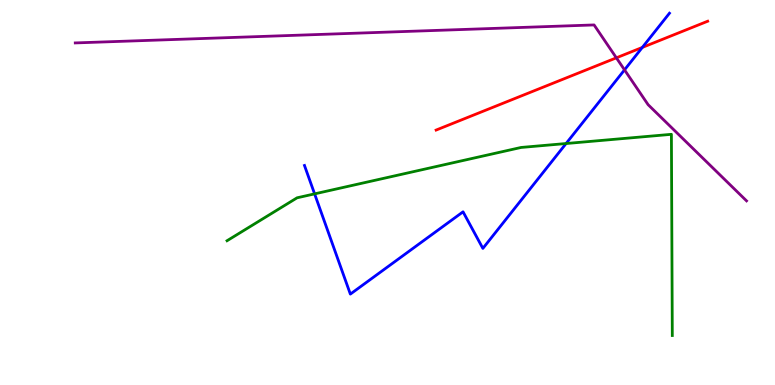[{'lines': ['blue', 'red'], 'intersections': [{'x': 8.29, 'y': 8.77}]}, {'lines': ['green', 'red'], 'intersections': []}, {'lines': ['purple', 'red'], 'intersections': [{'x': 7.95, 'y': 8.5}]}, {'lines': ['blue', 'green'], 'intersections': [{'x': 4.06, 'y': 4.96}, {'x': 7.3, 'y': 6.27}]}, {'lines': ['blue', 'purple'], 'intersections': [{'x': 8.06, 'y': 8.19}]}, {'lines': ['green', 'purple'], 'intersections': []}]